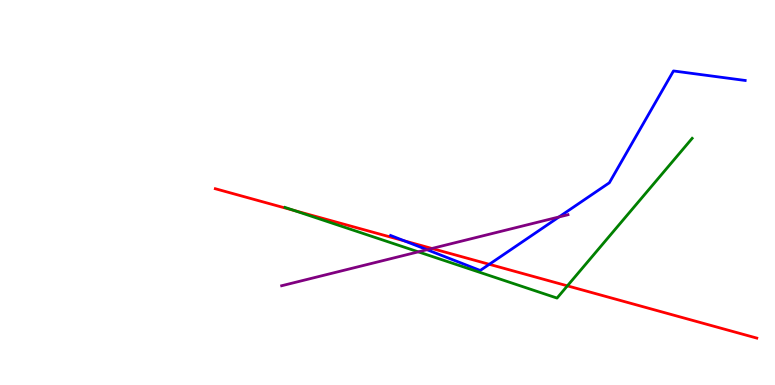[{'lines': ['blue', 'red'], 'intersections': [{'x': 5.22, 'y': 3.74}, {'x': 6.31, 'y': 3.14}]}, {'lines': ['green', 'red'], 'intersections': [{'x': 3.79, 'y': 4.53}, {'x': 7.32, 'y': 2.58}]}, {'lines': ['purple', 'red'], 'intersections': [{'x': 5.57, 'y': 3.55}]}, {'lines': ['blue', 'green'], 'intersections': []}, {'lines': ['blue', 'purple'], 'intersections': [{'x': 5.51, 'y': 3.51}, {'x': 7.21, 'y': 4.36}]}, {'lines': ['green', 'purple'], 'intersections': [{'x': 5.4, 'y': 3.46}]}]